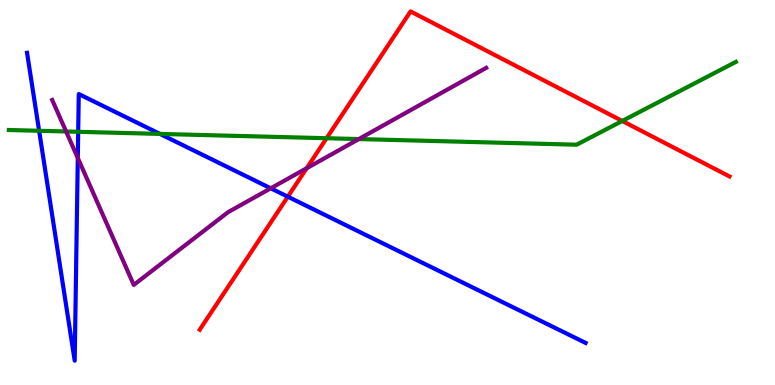[{'lines': ['blue', 'red'], 'intersections': [{'x': 3.71, 'y': 4.89}]}, {'lines': ['green', 'red'], 'intersections': [{'x': 4.21, 'y': 6.41}, {'x': 8.03, 'y': 6.86}]}, {'lines': ['purple', 'red'], 'intersections': [{'x': 3.96, 'y': 5.63}]}, {'lines': ['blue', 'green'], 'intersections': [{'x': 0.505, 'y': 6.6}, {'x': 1.01, 'y': 6.58}, {'x': 2.06, 'y': 6.52}]}, {'lines': ['blue', 'purple'], 'intersections': [{'x': 1.0, 'y': 5.9}, {'x': 3.49, 'y': 5.11}]}, {'lines': ['green', 'purple'], 'intersections': [{'x': 0.853, 'y': 6.58}, {'x': 4.63, 'y': 6.39}]}]